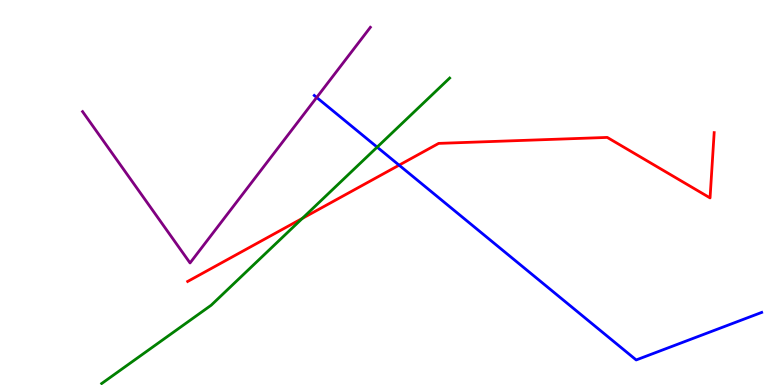[{'lines': ['blue', 'red'], 'intersections': [{'x': 5.15, 'y': 5.71}]}, {'lines': ['green', 'red'], 'intersections': [{'x': 3.9, 'y': 4.33}]}, {'lines': ['purple', 'red'], 'intersections': []}, {'lines': ['blue', 'green'], 'intersections': [{'x': 4.87, 'y': 6.18}]}, {'lines': ['blue', 'purple'], 'intersections': [{'x': 4.09, 'y': 7.47}]}, {'lines': ['green', 'purple'], 'intersections': []}]